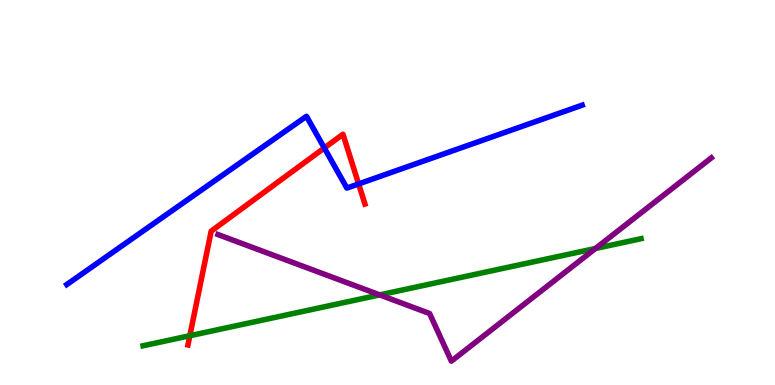[{'lines': ['blue', 'red'], 'intersections': [{'x': 4.18, 'y': 6.16}, {'x': 4.63, 'y': 5.22}]}, {'lines': ['green', 'red'], 'intersections': [{'x': 2.45, 'y': 1.28}]}, {'lines': ['purple', 'red'], 'intersections': []}, {'lines': ['blue', 'green'], 'intersections': []}, {'lines': ['blue', 'purple'], 'intersections': []}, {'lines': ['green', 'purple'], 'intersections': [{'x': 4.9, 'y': 2.34}, {'x': 7.68, 'y': 3.55}]}]